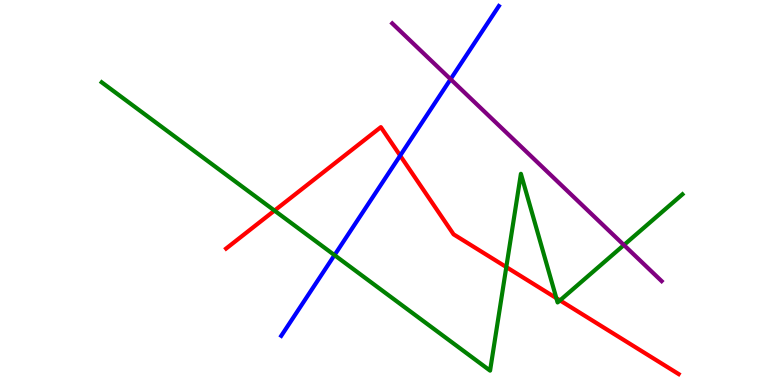[{'lines': ['blue', 'red'], 'intersections': [{'x': 5.16, 'y': 5.96}]}, {'lines': ['green', 'red'], 'intersections': [{'x': 3.54, 'y': 4.53}, {'x': 6.53, 'y': 3.06}, {'x': 7.18, 'y': 2.26}, {'x': 7.23, 'y': 2.2}]}, {'lines': ['purple', 'red'], 'intersections': []}, {'lines': ['blue', 'green'], 'intersections': [{'x': 4.32, 'y': 3.37}]}, {'lines': ['blue', 'purple'], 'intersections': [{'x': 5.81, 'y': 7.94}]}, {'lines': ['green', 'purple'], 'intersections': [{'x': 8.05, 'y': 3.64}]}]